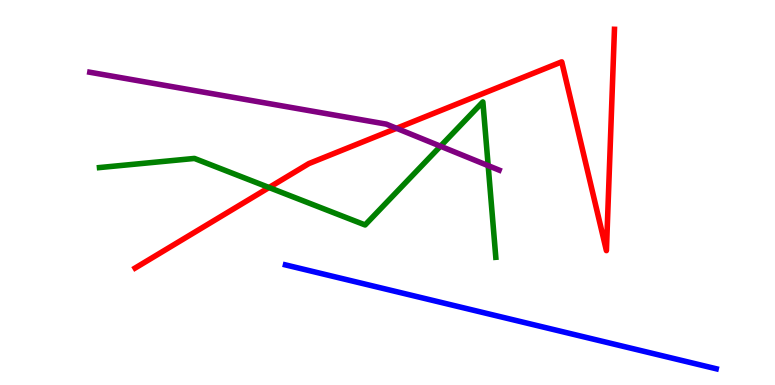[{'lines': ['blue', 'red'], 'intersections': []}, {'lines': ['green', 'red'], 'intersections': [{'x': 3.47, 'y': 5.13}]}, {'lines': ['purple', 'red'], 'intersections': [{'x': 5.12, 'y': 6.67}]}, {'lines': ['blue', 'green'], 'intersections': []}, {'lines': ['blue', 'purple'], 'intersections': []}, {'lines': ['green', 'purple'], 'intersections': [{'x': 5.68, 'y': 6.2}, {'x': 6.3, 'y': 5.7}]}]